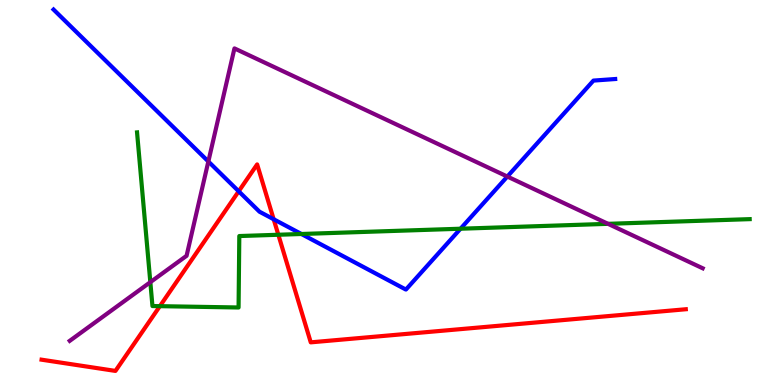[{'lines': ['blue', 'red'], 'intersections': [{'x': 3.08, 'y': 5.03}, {'x': 3.53, 'y': 4.31}]}, {'lines': ['green', 'red'], 'intersections': [{'x': 2.06, 'y': 2.05}, {'x': 3.59, 'y': 3.9}]}, {'lines': ['purple', 'red'], 'intersections': []}, {'lines': ['blue', 'green'], 'intersections': [{'x': 3.89, 'y': 3.92}, {'x': 5.94, 'y': 4.06}]}, {'lines': ['blue', 'purple'], 'intersections': [{'x': 2.69, 'y': 5.81}, {'x': 6.55, 'y': 5.41}]}, {'lines': ['green', 'purple'], 'intersections': [{'x': 1.94, 'y': 2.67}, {'x': 7.85, 'y': 4.19}]}]